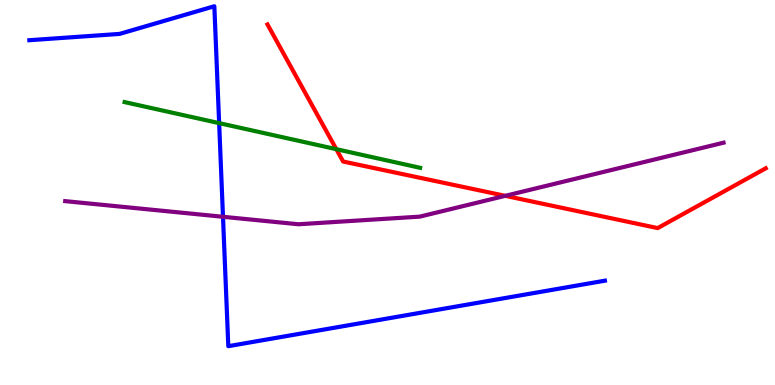[{'lines': ['blue', 'red'], 'intersections': []}, {'lines': ['green', 'red'], 'intersections': [{'x': 4.34, 'y': 6.13}]}, {'lines': ['purple', 'red'], 'intersections': [{'x': 6.52, 'y': 4.91}]}, {'lines': ['blue', 'green'], 'intersections': [{'x': 2.83, 'y': 6.8}]}, {'lines': ['blue', 'purple'], 'intersections': [{'x': 2.88, 'y': 4.37}]}, {'lines': ['green', 'purple'], 'intersections': []}]